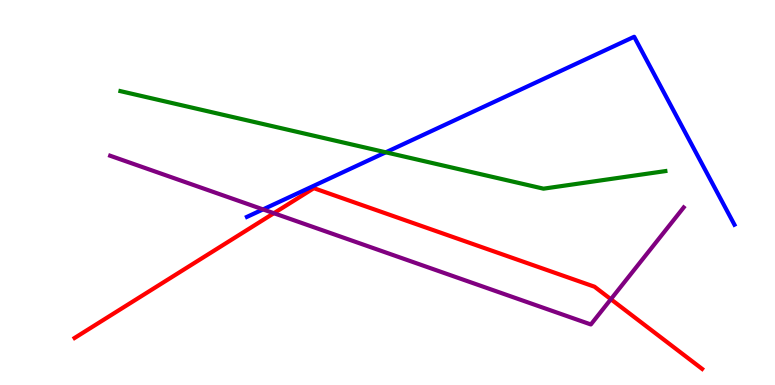[{'lines': ['blue', 'red'], 'intersections': []}, {'lines': ['green', 'red'], 'intersections': []}, {'lines': ['purple', 'red'], 'intersections': [{'x': 3.53, 'y': 4.46}, {'x': 7.88, 'y': 2.23}]}, {'lines': ['blue', 'green'], 'intersections': [{'x': 4.98, 'y': 6.04}]}, {'lines': ['blue', 'purple'], 'intersections': [{'x': 3.39, 'y': 4.56}]}, {'lines': ['green', 'purple'], 'intersections': []}]